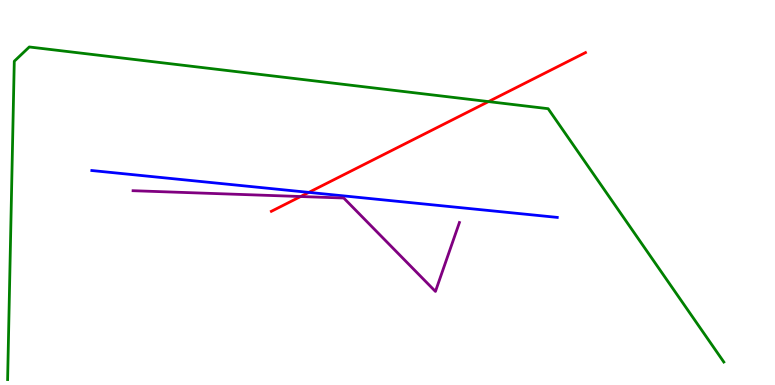[{'lines': ['blue', 'red'], 'intersections': [{'x': 3.98, 'y': 5.0}]}, {'lines': ['green', 'red'], 'intersections': [{'x': 6.3, 'y': 7.36}]}, {'lines': ['purple', 'red'], 'intersections': [{'x': 3.88, 'y': 4.9}]}, {'lines': ['blue', 'green'], 'intersections': []}, {'lines': ['blue', 'purple'], 'intersections': []}, {'lines': ['green', 'purple'], 'intersections': []}]